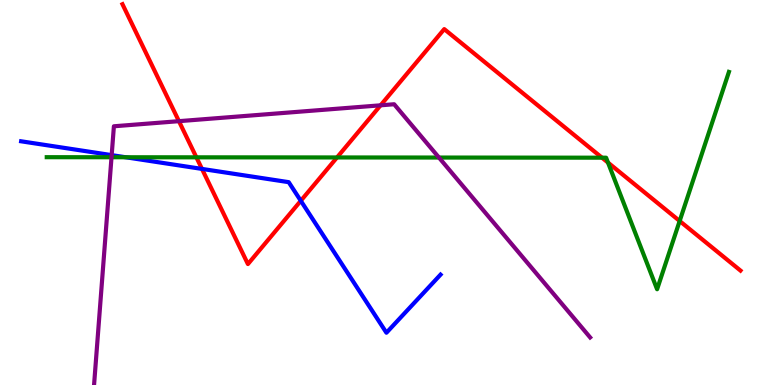[{'lines': ['blue', 'red'], 'intersections': [{'x': 2.61, 'y': 5.61}, {'x': 3.88, 'y': 4.78}]}, {'lines': ['green', 'red'], 'intersections': [{'x': 2.53, 'y': 5.91}, {'x': 4.35, 'y': 5.91}, {'x': 7.77, 'y': 5.9}, {'x': 7.85, 'y': 5.78}, {'x': 8.77, 'y': 4.26}]}, {'lines': ['purple', 'red'], 'intersections': [{'x': 2.31, 'y': 6.85}, {'x': 4.91, 'y': 7.26}]}, {'lines': ['blue', 'green'], 'intersections': [{'x': 1.62, 'y': 5.92}]}, {'lines': ['blue', 'purple'], 'intersections': [{'x': 1.44, 'y': 5.97}]}, {'lines': ['green', 'purple'], 'intersections': [{'x': 1.44, 'y': 5.92}, {'x': 5.66, 'y': 5.91}]}]